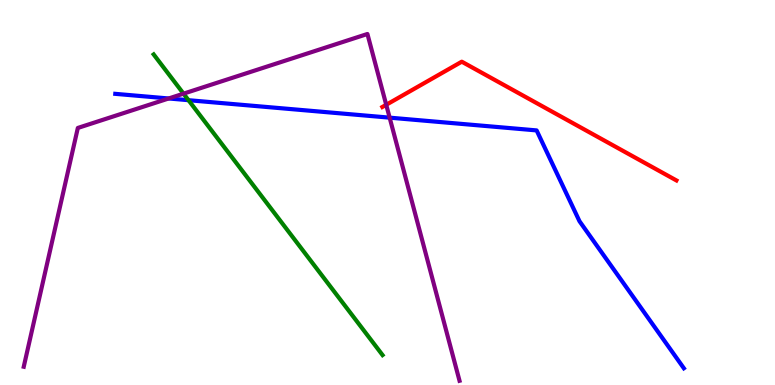[{'lines': ['blue', 'red'], 'intersections': []}, {'lines': ['green', 'red'], 'intersections': []}, {'lines': ['purple', 'red'], 'intersections': [{'x': 4.98, 'y': 7.28}]}, {'lines': ['blue', 'green'], 'intersections': [{'x': 2.43, 'y': 7.4}]}, {'lines': ['blue', 'purple'], 'intersections': [{'x': 2.18, 'y': 7.44}, {'x': 5.03, 'y': 6.94}]}, {'lines': ['green', 'purple'], 'intersections': [{'x': 2.37, 'y': 7.57}]}]